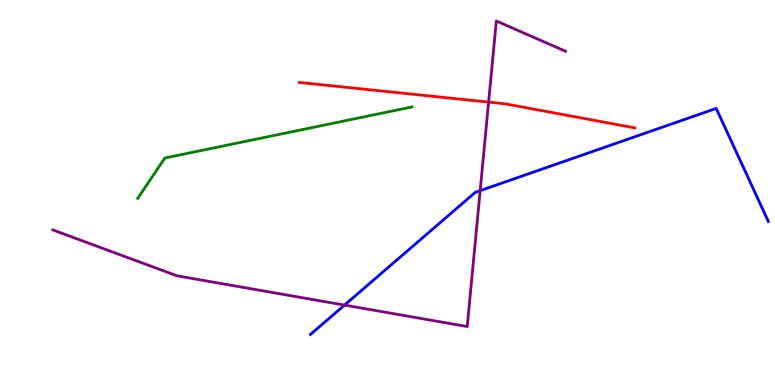[{'lines': ['blue', 'red'], 'intersections': []}, {'lines': ['green', 'red'], 'intersections': []}, {'lines': ['purple', 'red'], 'intersections': [{'x': 6.3, 'y': 7.35}]}, {'lines': ['blue', 'green'], 'intersections': []}, {'lines': ['blue', 'purple'], 'intersections': [{'x': 4.45, 'y': 2.08}, {'x': 6.2, 'y': 5.05}]}, {'lines': ['green', 'purple'], 'intersections': []}]